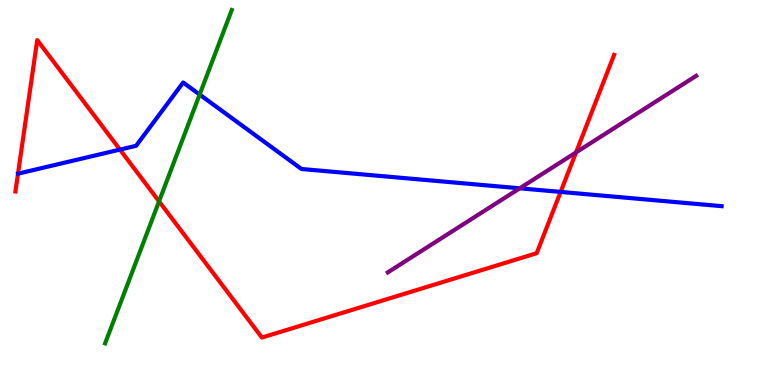[{'lines': ['blue', 'red'], 'intersections': [{'x': 1.55, 'y': 6.11}, {'x': 7.23, 'y': 5.02}]}, {'lines': ['green', 'red'], 'intersections': [{'x': 2.05, 'y': 4.77}]}, {'lines': ['purple', 'red'], 'intersections': [{'x': 7.43, 'y': 6.04}]}, {'lines': ['blue', 'green'], 'intersections': [{'x': 2.58, 'y': 7.54}]}, {'lines': ['blue', 'purple'], 'intersections': [{'x': 6.71, 'y': 5.11}]}, {'lines': ['green', 'purple'], 'intersections': []}]